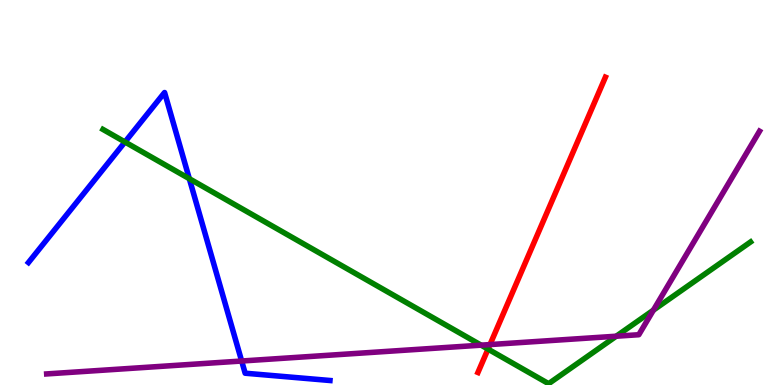[{'lines': ['blue', 'red'], 'intersections': []}, {'lines': ['green', 'red'], 'intersections': [{'x': 6.3, 'y': 0.932}]}, {'lines': ['purple', 'red'], 'intersections': [{'x': 6.32, 'y': 1.05}]}, {'lines': ['blue', 'green'], 'intersections': [{'x': 1.61, 'y': 6.31}, {'x': 2.44, 'y': 5.36}]}, {'lines': ['blue', 'purple'], 'intersections': [{'x': 3.12, 'y': 0.623}]}, {'lines': ['green', 'purple'], 'intersections': [{'x': 6.21, 'y': 1.03}, {'x': 7.95, 'y': 1.27}, {'x': 8.43, 'y': 1.94}]}]